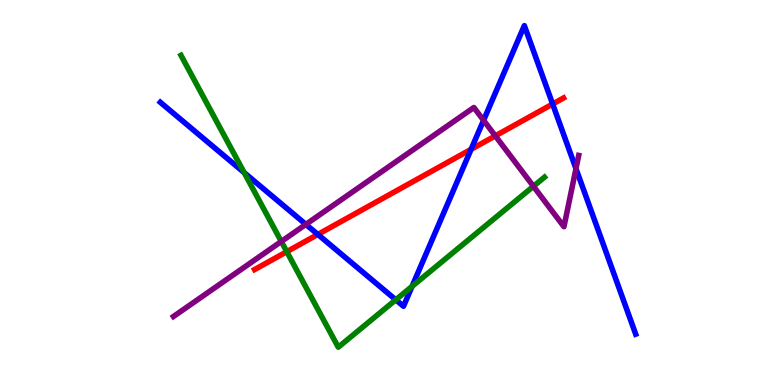[{'lines': ['blue', 'red'], 'intersections': [{'x': 4.1, 'y': 3.91}, {'x': 6.08, 'y': 6.12}, {'x': 7.13, 'y': 7.3}]}, {'lines': ['green', 'red'], 'intersections': [{'x': 3.7, 'y': 3.46}]}, {'lines': ['purple', 'red'], 'intersections': [{'x': 6.39, 'y': 6.47}]}, {'lines': ['blue', 'green'], 'intersections': [{'x': 3.15, 'y': 5.52}, {'x': 5.11, 'y': 2.21}, {'x': 5.32, 'y': 2.56}]}, {'lines': ['blue', 'purple'], 'intersections': [{'x': 3.95, 'y': 4.17}, {'x': 6.24, 'y': 6.87}, {'x': 7.43, 'y': 5.62}]}, {'lines': ['green', 'purple'], 'intersections': [{'x': 3.63, 'y': 3.73}, {'x': 6.88, 'y': 5.16}]}]